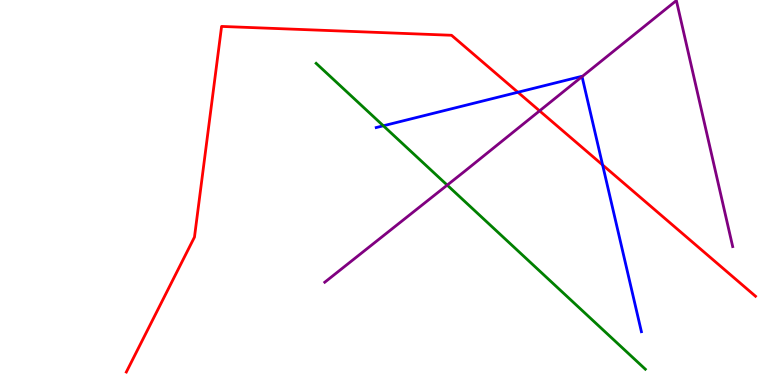[{'lines': ['blue', 'red'], 'intersections': [{'x': 6.68, 'y': 7.6}, {'x': 7.78, 'y': 5.72}]}, {'lines': ['green', 'red'], 'intersections': []}, {'lines': ['purple', 'red'], 'intersections': [{'x': 6.96, 'y': 7.12}]}, {'lines': ['blue', 'green'], 'intersections': [{'x': 4.95, 'y': 6.73}]}, {'lines': ['blue', 'purple'], 'intersections': [{'x': 7.51, 'y': 8.01}]}, {'lines': ['green', 'purple'], 'intersections': [{'x': 5.77, 'y': 5.19}]}]